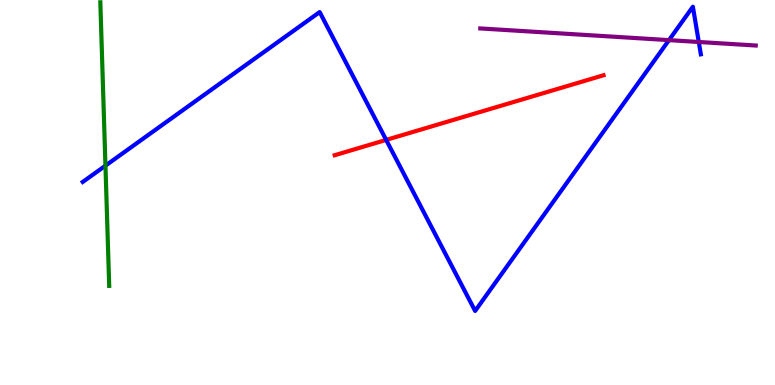[{'lines': ['blue', 'red'], 'intersections': [{'x': 4.98, 'y': 6.37}]}, {'lines': ['green', 'red'], 'intersections': []}, {'lines': ['purple', 'red'], 'intersections': []}, {'lines': ['blue', 'green'], 'intersections': [{'x': 1.36, 'y': 5.7}]}, {'lines': ['blue', 'purple'], 'intersections': [{'x': 8.63, 'y': 8.96}, {'x': 9.02, 'y': 8.91}]}, {'lines': ['green', 'purple'], 'intersections': []}]